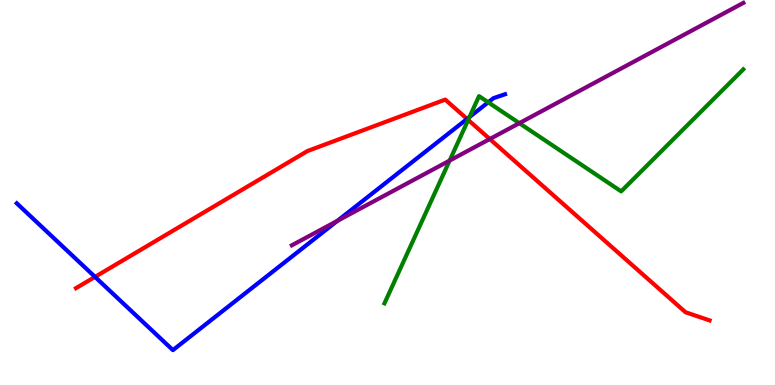[{'lines': ['blue', 'red'], 'intersections': [{'x': 1.23, 'y': 2.81}, {'x': 6.03, 'y': 6.91}]}, {'lines': ['green', 'red'], 'intersections': [{'x': 6.04, 'y': 6.89}]}, {'lines': ['purple', 'red'], 'intersections': [{'x': 6.32, 'y': 6.39}]}, {'lines': ['blue', 'green'], 'intersections': [{'x': 6.06, 'y': 6.96}, {'x': 6.3, 'y': 7.34}]}, {'lines': ['blue', 'purple'], 'intersections': [{'x': 4.35, 'y': 4.26}]}, {'lines': ['green', 'purple'], 'intersections': [{'x': 5.8, 'y': 5.83}, {'x': 6.7, 'y': 6.8}]}]